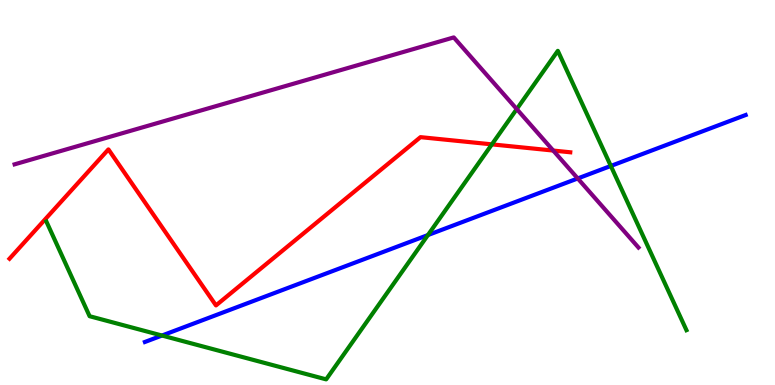[{'lines': ['blue', 'red'], 'intersections': []}, {'lines': ['green', 'red'], 'intersections': [{'x': 6.35, 'y': 6.25}]}, {'lines': ['purple', 'red'], 'intersections': [{'x': 7.14, 'y': 6.09}]}, {'lines': ['blue', 'green'], 'intersections': [{'x': 2.09, 'y': 1.29}, {'x': 5.52, 'y': 3.89}, {'x': 7.88, 'y': 5.69}]}, {'lines': ['blue', 'purple'], 'intersections': [{'x': 7.45, 'y': 5.36}]}, {'lines': ['green', 'purple'], 'intersections': [{'x': 6.67, 'y': 7.17}]}]